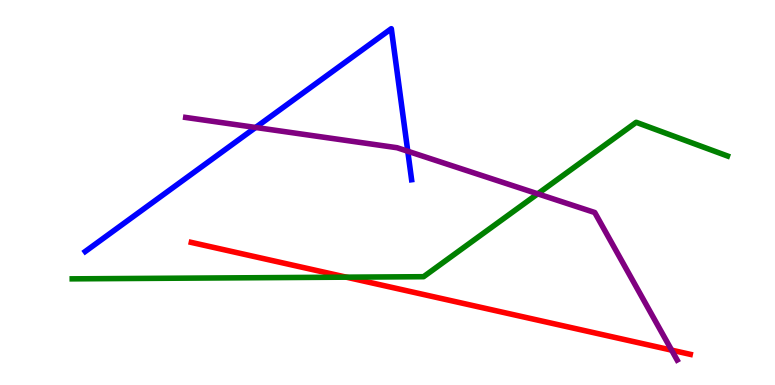[{'lines': ['blue', 'red'], 'intersections': []}, {'lines': ['green', 'red'], 'intersections': [{'x': 4.47, 'y': 2.8}]}, {'lines': ['purple', 'red'], 'intersections': [{'x': 8.67, 'y': 0.905}]}, {'lines': ['blue', 'green'], 'intersections': []}, {'lines': ['blue', 'purple'], 'intersections': [{'x': 3.3, 'y': 6.69}, {'x': 5.26, 'y': 6.07}]}, {'lines': ['green', 'purple'], 'intersections': [{'x': 6.94, 'y': 4.97}]}]